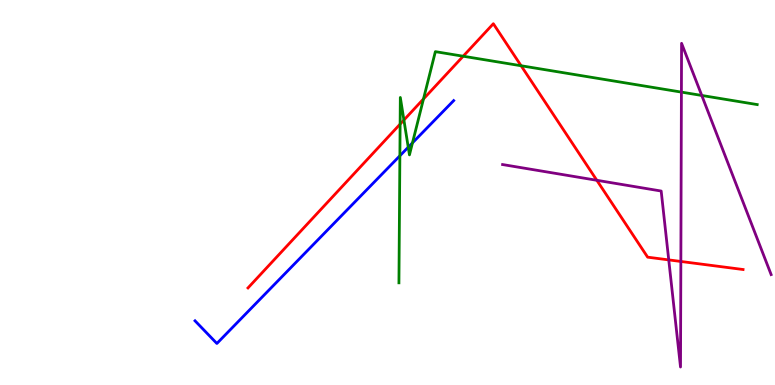[{'lines': ['blue', 'red'], 'intersections': []}, {'lines': ['green', 'red'], 'intersections': [{'x': 5.16, 'y': 6.78}, {'x': 5.21, 'y': 6.88}, {'x': 5.46, 'y': 7.43}, {'x': 5.98, 'y': 8.54}, {'x': 6.72, 'y': 8.29}]}, {'lines': ['purple', 'red'], 'intersections': [{'x': 7.7, 'y': 5.32}, {'x': 8.63, 'y': 3.25}, {'x': 8.79, 'y': 3.21}]}, {'lines': ['blue', 'green'], 'intersections': [{'x': 5.16, 'y': 5.95}, {'x': 5.27, 'y': 6.18}, {'x': 5.32, 'y': 6.29}]}, {'lines': ['blue', 'purple'], 'intersections': []}, {'lines': ['green', 'purple'], 'intersections': [{'x': 8.79, 'y': 7.61}, {'x': 9.06, 'y': 7.52}]}]